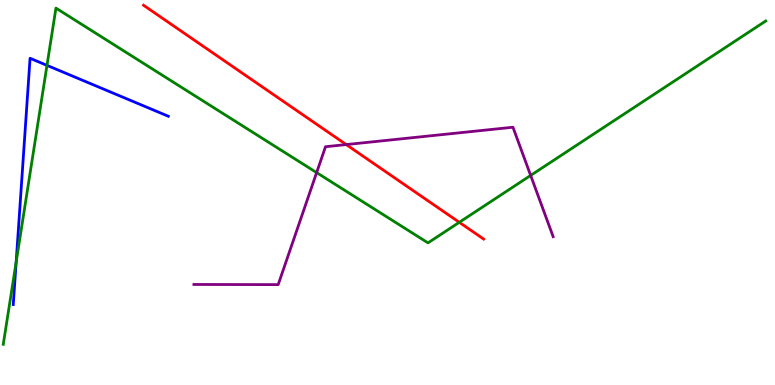[{'lines': ['blue', 'red'], 'intersections': []}, {'lines': ['green', 'red'], 'intersections': [{'x': 5.93, 'y': 4.23}]}, {'lines': ['purple', 'red'], 'intersections': [{'x': 4.47, 'y': 6.24}]}, {'lines': ['blue', 'green'], 'intersections': [{'x': 0.209, 'y': 3.19}, {'x': 0.606, 'y': 8.3}]}, {'lines': ['blue', 'purple'], 'intersections': []}, {'lines': ['green', 'purple'], 'intersections': [{'x': 4.09, 'y': 5.52}, {'x': 6.85, 'y': 5.44}]}]